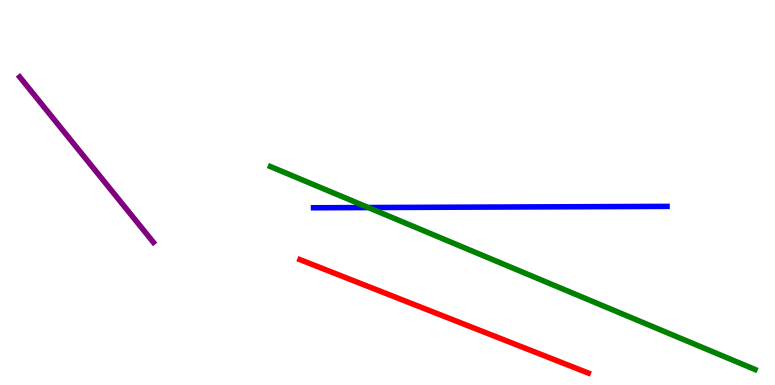[{'lines': ['blue', 'red'], 'intersections': []}, {'lines': ['green', 'red'], 'intersections': []}, {'lines': ['purple', 'red'], 'intersections': []}, {'lines': ['blue', 'green'], 'intersections': [{'x': 4.75, 'y': 4.61}]}, {'lines': ['blue', 'purple'], 'intersections': []}, {'lines': ['green', 'purple'], 'intersections': []}]